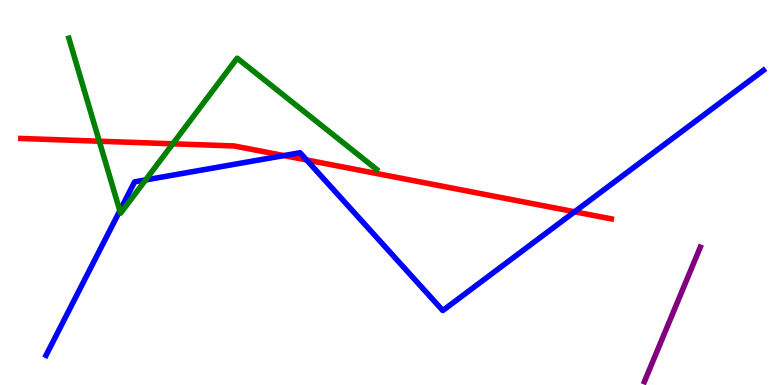[{'lines': ['blue', 'red'], 'intersections': [{'x': 3.66, 'y': 5.96}, {'x': 3.96, 'y': 5.85}, {'x': 7.41, 'y': 4.5}]}, {'lines': ['green', 'red'], 'intersections': [{'x': 1.28, 'y': 6.33}, {'x': 2.23, 'y': 6.26}]}, {'lines': ['purple', 'red'], 'intersections': []}, {'lines': ['blue', 'green'], 'intersections': [{'x': 1.55, 'y': 4.53}, {'x': 1.88, 'y': 5.33}]}, {'lines': ['blue', 'purple'], 'intersections': []}, {'lines': ['green', 'purple'], 'intersections': []}]